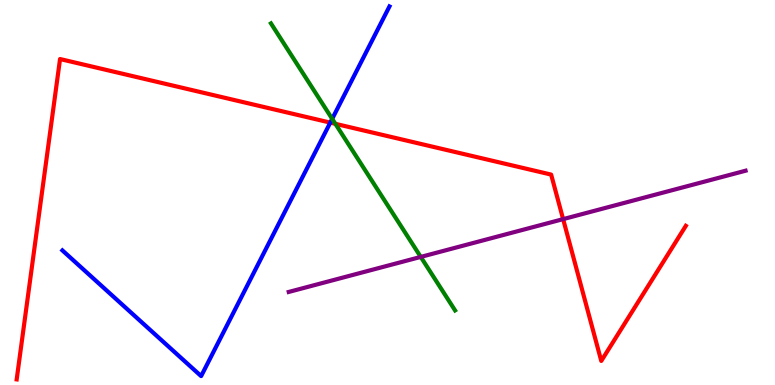[{'lines': ['blue', 'red'], 'intersections': [{'x': 4.26, 'y': 6.82}]}, {'lines': ['green', 'red'], 'intersections': [{'x': 4.33, 'y': 6.78}]}, {'lines': ['purple', 'red'], 'intersections': [{'x': 7.27, 'y': 4.31}]}, {'lines': ['blue', 'green'], 'intersections': [{'x': 4.29, 'y': 6.91}]}, {'lines': ['blue', 'purple'], 'intersections': []}, {'lines': ['green', 'purple'], 'intersections': [{'x': 5.43, 'y': 3.33}]}]